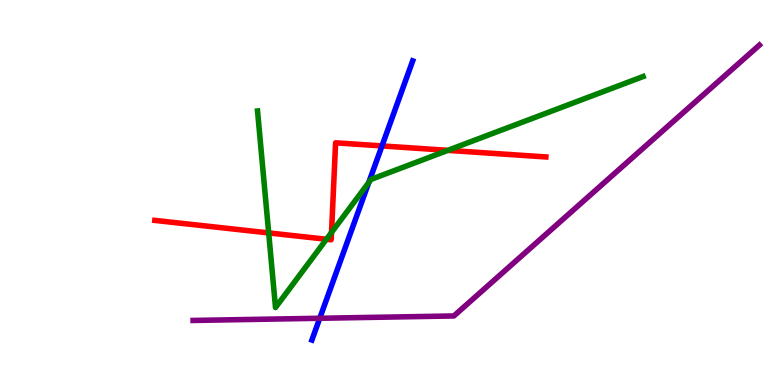[{'lines': ['blue', 'red'], 'intersections': [{'x': 4.93, 'y': 6.21}]}, {'lines': ['green', 'red'], 'intersections': [{'x': 3.47, 'y': 3.95}, {'x': 4.21, 'y': 3.79}, {'x': 4.28, 'y': 3.96}, {'x': 5.78, 'y': 6.09}]}, {'lines': ['purple', 'red'], 'intersections': []}, {'lines': ['blue', 'green'], 'intersections': [{'x': 4.76, 'y': 5.26}]}, {'lines': ['blue', 'purple'], 'intersections': [{'x': 4.13, 'y': 1.73}]}, {'lines': ['green', 'purple'], 'intersections': []}]